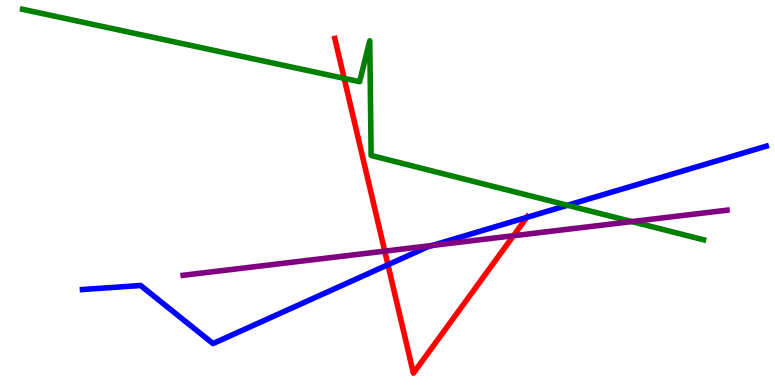[{'lines': ['blue', 'red'], 'intersections': [{'x': 5.01, 'y': 3.12}, {'x': 6.8, 'y': 4.35}]}, {'lines': ['green', 'red'], 'intersections': [{'x': 4.44, 'y': 7.96}]}, {'lines': ['purple', 'red'], 'intersections': [{'x': 4.96, 'y': 3.48}, {'x': 6.63, 'y': 3.88}]}, {'lines': ['blue', 'green'], 'intersections': [{'x': 7.32, 'y': 4.67}]}, {'lines': ['blue', 'purple'], 'intersections': [{'x': 5.58, 'y': 3.62}]}, {'lines': ['green', 'purple'], 'intersections': [{'x': 8.15, 'y': 4.24}]}]